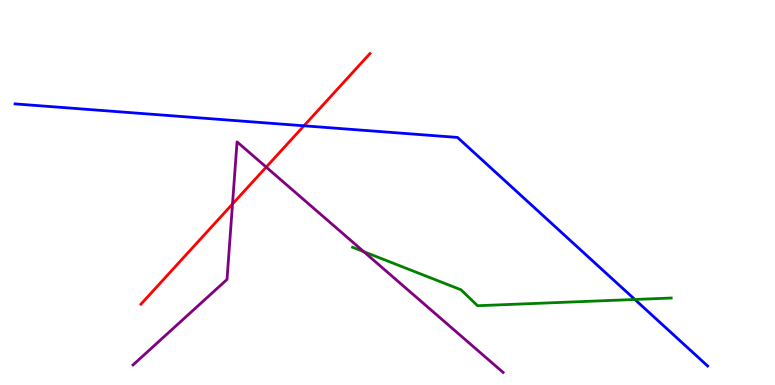[{'lines': ['blue', 'red'], 'intersections': [{'x': 3.92, 'y': 6.73}]}, {'lines': ['green', 'red'], 'intersections': []}, {'lines': ['purple', 'red'], 'intersections': [{'x': 3.0, 'y': 4.7}, {'x': 3.43, 'y': 5.66}]}, {'lines': ['blue', 'green'], 'intersections': [{'x': 8.19, 'y': 2.22}]}, {'lines': ['blue', 'purple'], 'intersections': []}, {'lines': ['green', 'purple'], 'intersections': [{'x': 4.69, 'y': 3.46}]}]